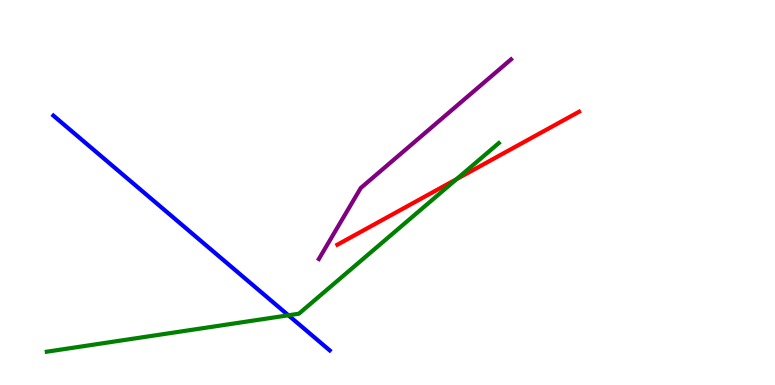[{'lines': ['blue', 'red'], 'intersections': []}, {'lines': ['green', 'red'], 'intersections': [{'x': 5.89, 'y': 5.35}]}, {'lines': ['purple', 'red'], 'intersections': []}, {'lines': ['blue', 'green'], 'intersections': [{'x': 3.72, 'y': 1.81}]}, {'lines': ['blue', 'purple'], 'intersections': []}, {'lines': ['green', 'purple'], 'intersections': []}]